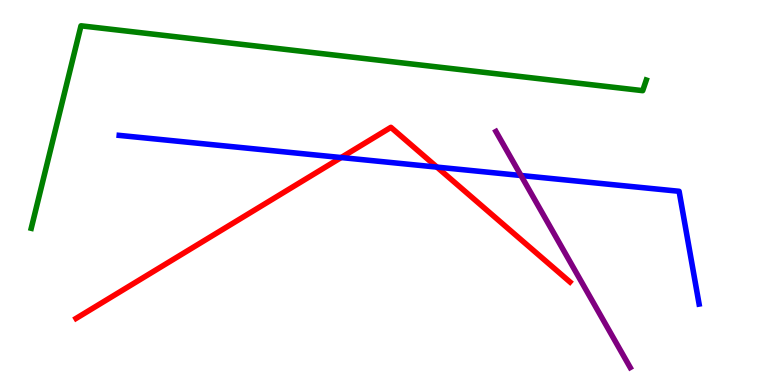[{'lines': ['blue', 'red'], 'intersections': [{'x': 4.4, 'y': 5.91}, {'x': 5.64, 'y': 5.66}]}, {'lines': ['green', 'red'], 'intersections': []}, {'lines': ['purple', 'red'], 'intersections': []}, {'lines': ['blue', 'green'], 'intersections': []}, {'lines': ['blue', 'purple'], 'intersections': [{'x': 6.72, 'y': 5.44}]}, {'lines': ['green', 'purple'], 'intersections': []}]